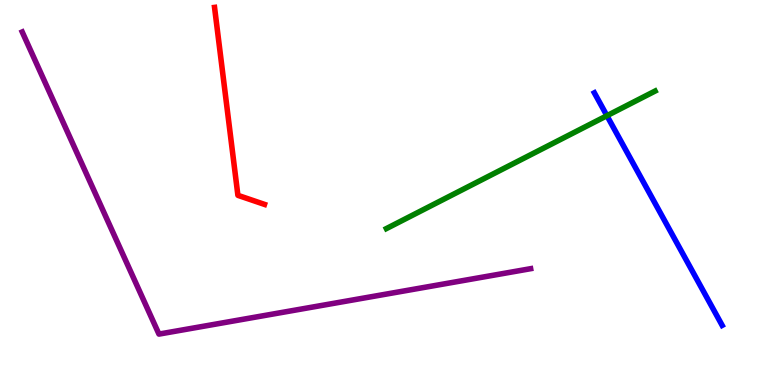[{'lines': ['blue', 'red'], 'intersections': []}, {'lines': ['green', 'red'], 'intersections': []}, {'lines': ['purple', 'red'], 'intersections': []}, {'lines': ['blue', 'green'], 'intersections': [{'x': 7.83, 'y': 6.99}]}, {'lines': ['blue', 'purple'], 'intersections': []}, {'lines': ['green', 'purple'], 'intersections': []}]